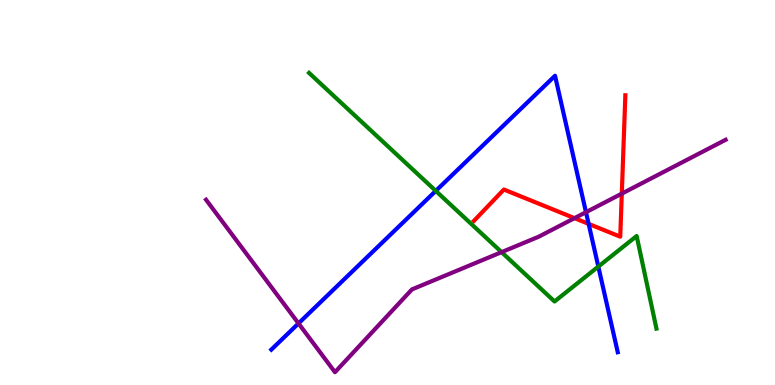[{'lines': ['blue', 'red'], 'intersections': [{'x': 7.6, 'y': 4.18}]}, {'lines': ['green', 'red'], 'intersections': []}, {'lines': ['purple', 'red'], 'intersections': [{'x': 7.41, 'y': 4.33}, {'x': 8.02, 'y': 4.97}]}, {'lines': ['blue', 'green'], 'intersections': [{'x': 5.62, 'y': 5.04}, {'x': 7.72, 'y': 3.08}]}, {'lines': ['blue', 'purple'], 'intersections': [{'x': 3.85, 'y': 1.6}, {'x': 7.56, 'y': 4.49}]}, {'lines': ['green', 'purple'], 'intersections': [{'x': 6.47, 'y': 3.45}]}]